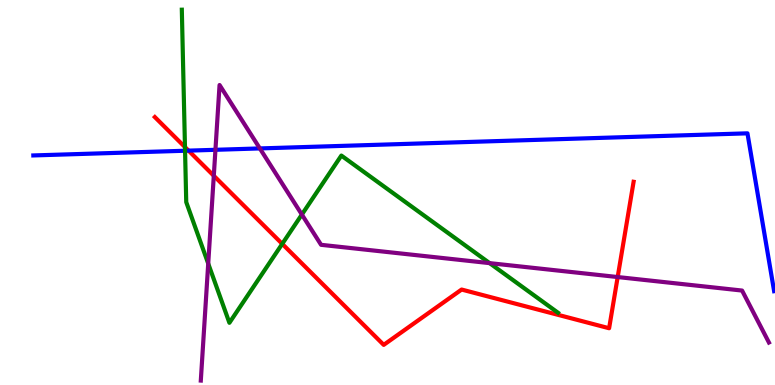[{'lines': ['blue', 'red'], 'intersections': [{'x': 2.43, 'y': 6.09}]}, {'lines': ['green', 'red'], 'intersections': [{'x': 2.39, 'y': 6.18}, {'x': 3.64, 'y': 3.67}]}, {'lines': ['purple', 'red'], 'intersections': [{'x': 2.76, 'y': 5.43}, {'x': 7.97, 'y': 2.8}]}, {'lines': ['blue', 'green'], 'intersections': [{'x': 2.39, 'y': 6.08}]}, {'lines': ['blue', 'purple'], 'intersections': [{'x': 2.78, 'y': 6.11}, {'x': 3.35, 'y': 6.14}]}, {'lines': ['green', 'purple'], 'intersections': [{'x': 2.69, 'y': 3.15}, {'x': 3.89, 'y': 4.43}, {'x': 6.32, 'y': 3.17}]}]